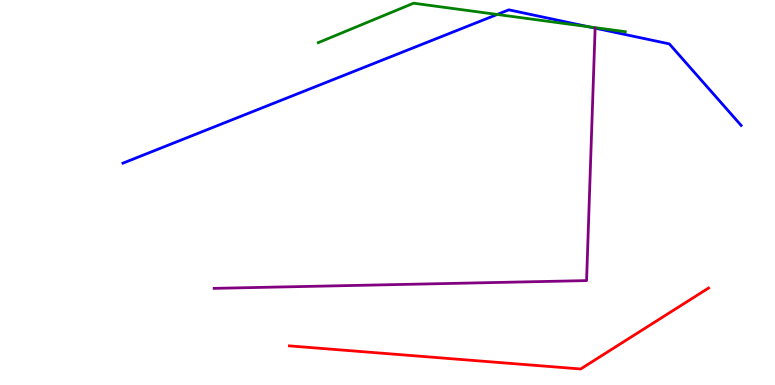[{'lines': ['blue', 'red'], 'intersections': []}, {'lines': ['green', 'red'], 'intersections': []}, {'lines': ['purple', 'red'], 'intersections': []}, {'lines': ['blue', 'green'], 'intersections': [{'x': 6.42, 'y': 9.62}, {'x': 7.6, 'y': 9.3}]}, {'lines': ['blue', 'purple'], 'intersections': []}, {'lines': ['green', 'purple'], 'intersections': []}]